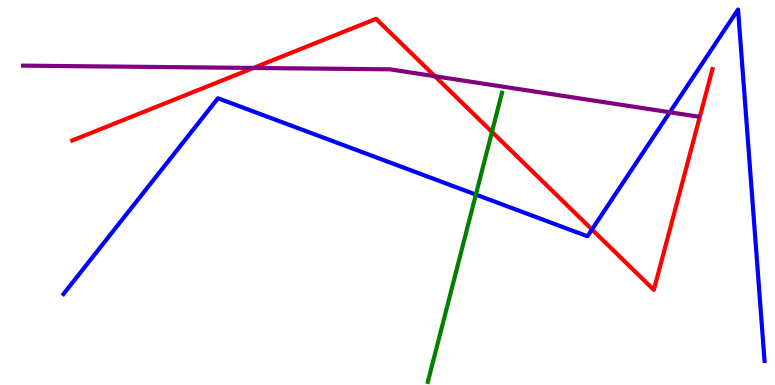[{'lines': ['blue', 'red'], 'intersections': [{'x': 7.64, 'y': 4.04}]}, {'lines': ['green', 'red'], 'intersections': [{'x': 6.35, 'y': 6.57}]}, {'lines': ['purple', 'red'], 'intersections': [{'x': 3.27, 'y': 8.24}, {'x': 5.61, 'y': 8.02}]}, {'lines': ['blue', 'green'], 'intersections': [{'x': 6.14, 'y': 4.95}]}, {'lines': ['blue', 'purple'], 'intersections': [{'x': 8.64, 'y': 7.08}]}, {'lines': ['green', 'purple'], 'intersections': []}]